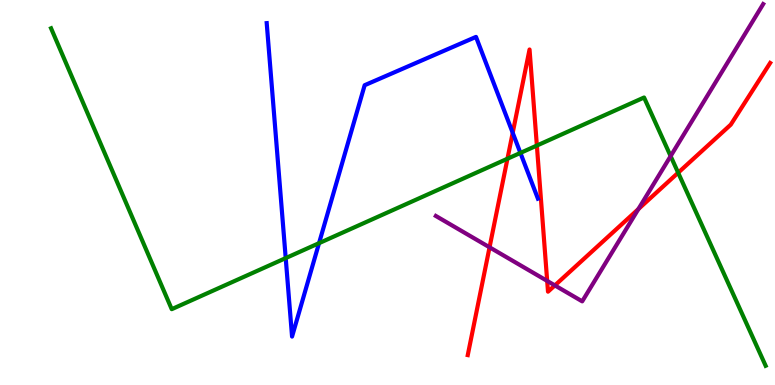[{'lines': ['blue', 'red'], 'intersections': [{'x': 6.62, 'y': 6.55}]}, {'lines': ['green', 'red'], 'intersections': [{'x': 6.55, 'y': 5.88}, {'x': 6.93, 'y': 6.22}, {'x': 8.75, 'y': 5.51}]}, {'lines': ['purple', 'red'], 'intersections': [{'x': 6.32, 'y': 3.58}, {'x': 7.06, 'y': 2.7}, {'x': 7.16, 'y': 2.59}, {'x': 8.24, 'y': 4.57}]}, {'lines': ['blue', 'green'], 'intersections': [{'x': 3.69, 'y': 3.3}, {'x': 4.12, 'y': 3.68}, {'x': 6.71, 'y': 6.03}]}, {'lines': ['blue', 'purple'], 'intersections': []}, {'lines': ['green', 'purple'], 'intersections': [{'x': 8.65, 'y': 5.95}]}]